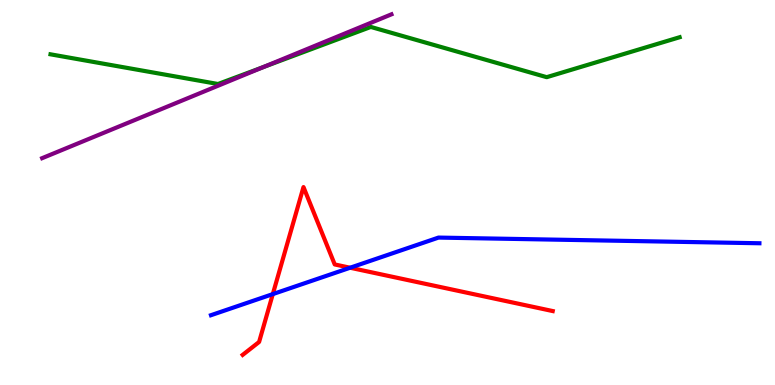[{'lines': ['blue', 'red'], 'intersections': [{'x': 3.52, 'y': 2.36}, {'x': 4.52, 'y': 3.05}]}, {'lines': ['green', 'red'], 'intersections': []}, {'lines': ['purple', 'red'], 'intersections': []}, {'lines': ['blue', 'green'], 'intersections': []}, {'lines': ['blue', 'purple'], 'intersections': []}, {'lines': ['green', 'purple'], 'intersections': [{'x': 3.4, 'y': 8.26}]}]